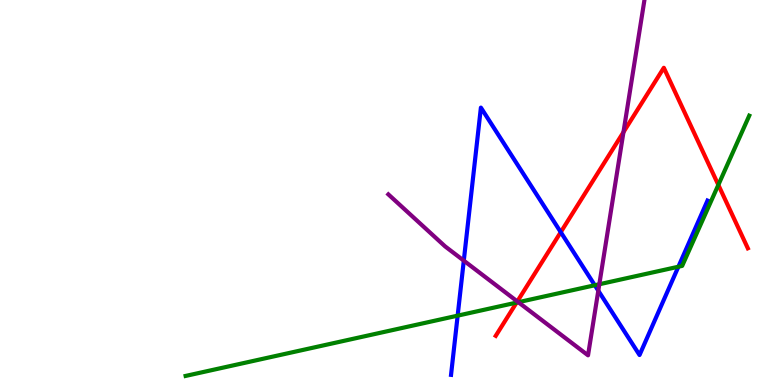[{'lines': ['blue', 'red'], 'intersections': [{'x': 7.24, 'y': 3.97}]}, {'lines': ['green', 'red'], 'intersections': [{'x': 6.67, 'y': 2.14}, {'x': 9.27, 'y': 5.2}]}, {'lines': ['purple', 'red'], 'intersections': [{'x': 6.67, 'y': 2.17}, {'x': 8.04, 'y': 6.57}]}, {'lines': ['blue', 'green'], 'intersections': [{'x': 5.91, 'y': 1.8}, {'x': 7.67, 'y': 2.59}, {'x': 8.75, 'y': 3.07}]}, {'lines': ['blue', 'purple'], 'intersections': [{'x': 5.98, 'y': 3.23}, {'x': 7.72, 'y': 2.45}]}, {'lines': ['green', 'purple'], 'intersections': [{'x': 6.69, 'y': 2.15}, {'x': 7.73, 'y': 2.62}]}]